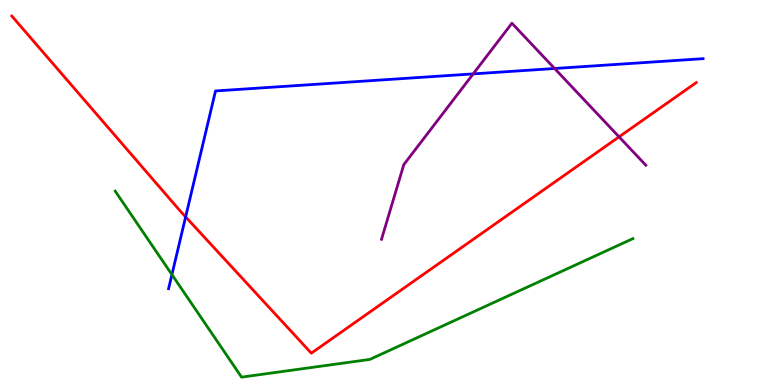[{'lines': ['blue', 'red'], 'intersections': [{'x': 2.4, 'y': 4.37}]}, {'lines': ['green', 'red'], 'intersections': []}, {'lines': ['purple', 'red'], 'intersections': [{'x': 7.99, 'y': 6.45}]}, {'lines': ['blue', 'green'], 'intersections': [{'x': 2.22, 'y': 2.87}]}, {'lines': ['blue', 'purple'], 'intersections': [{'x': 6.11, 'y': 8.08}, {'x': 7.16, 'y': 8.22}]}, {'lines': ['green', 'purple'], 'intersections': []}]